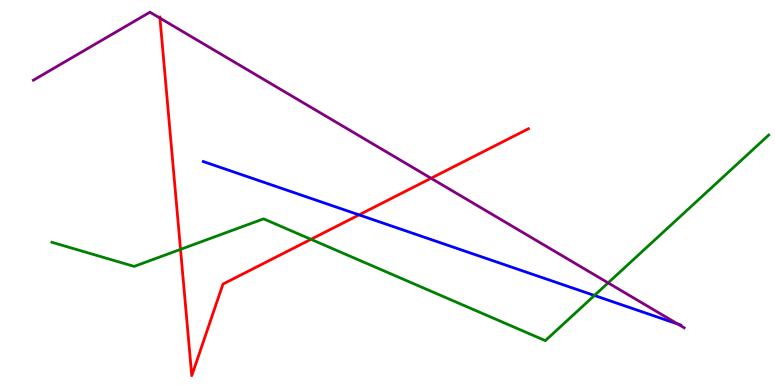[{'lines': ['blue', 'red'], 'intersections': [{'x': 4.63, 'y': 4.42}]}, {'lines': ['green', 'red'], 'intersections': [{'x': 2.33, 'y': 3.52}, {'x': 4.01, 'y': 3.78}]}, {'lines': ['purple', 'red'], 'intersections': [{'x': 2.06, 'y': 9.53}, {'x': 5.56, 'y': 5.37}]}, {'lines': ['blue', 'green'], 'intersections': [{'x': 7.67, 'y': 2.33}]}, {'lines': ['blue', 'purple'], 'intersections': [{'x': 8.75, 'y': 1.58}]}, {'lines': ['green', 'purple'], 'intersections': [{'x': 7.85, 'y': 2.65}]}]